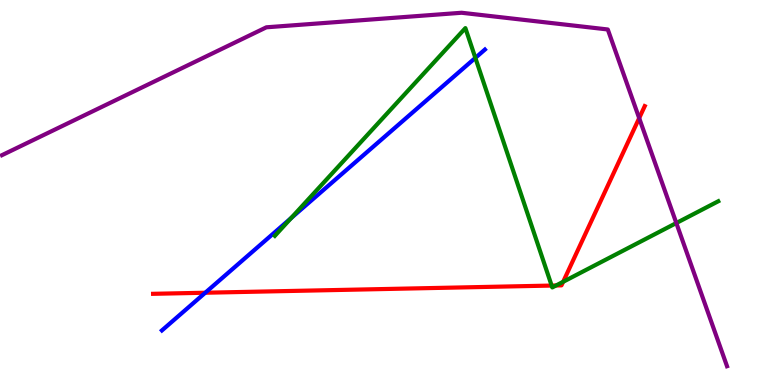[{'lines': ['blue', 'red'], 'intersections': [{'x': 2.65, 'y': 2.4}]}, {'lines': ['green', 'red'], 'intersections': [{'x': 7.12, 'y': 2.58}, {'x': 7.18, 'y': 2.59}, {'x': 7.27, 'y': 2.68}]}, {'lines': ['purple', 'red'], 'intersections': [{'x': 8.25, 'y': 6.93}]}, {'lines': ['blue', 'green'], 'intersections': [{'x': 3.76, 'y': 4.34}, {'x': 6.13, 'y': 8.5}]}, {'lines': ['blue', 'purple'], 'intersections': []}, {'lines': ['green', 'purple'], 'intersections': [{'x': 8.73, 'y': 4.21}]}]